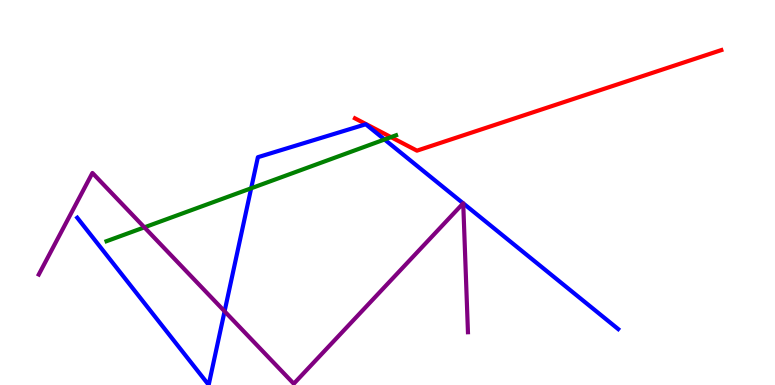[{'lines': ['blue', 'red'], 'intersections': []}, {'lines': ['green', 'red'], 'intersections': [{'x': 5.05, 'y': 6.44}]}, {'lines': ['purple', 'red'], 'intersections': []}, {'lines': ['blue', 'green'], 'intersections': [{'x': 3.24, 'y': 5.11}, {'x': 4.96, 'y': 6.38}]}, {'lines': ['blue', 'purple'], 'intersections': [{'x': 2.9, 'y': 1.91}, {'x': 5.98, 'y': 4.72}, {'x': 5.98, 'y': 4.72}]}, {'lines': ['green', 'purple'], 'intersections': [{'x': 1.86, 'y': 4.09}]}]